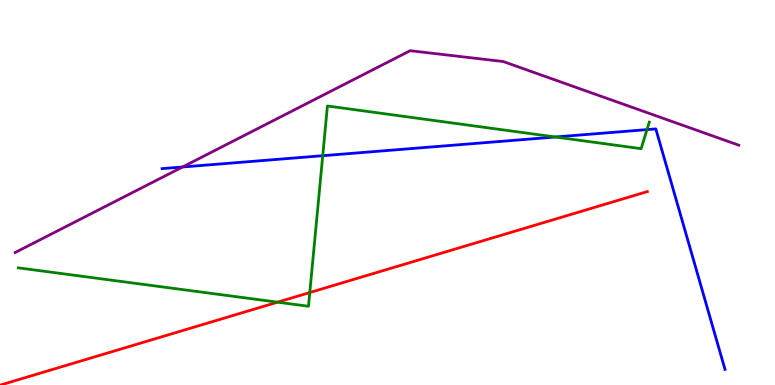[{'lines': ['blue', 'red'], 'intersections': []}, {'lines': ['green', 'red'], 'intersections': [{'x': 3.58, 'y': 2.15}, {'x': 4.0, 'y': 2.4}]}, {'lines': ['purple', 'red'], 'intersections': []}, {'lines': ['blue', 'green'], 'intersections': [{'x': 4.16, 'y': 5.96}, {'x': 7.16, 'y': 6.44}, {'x': 8.35, 'y': 6.63}]}, {'lines': ['blue', 'purple'], 'intersections': [{'x': 2.36, 'y': 5.66}]}, {'lines': ['green', 'purple'], 'intersections': []}]